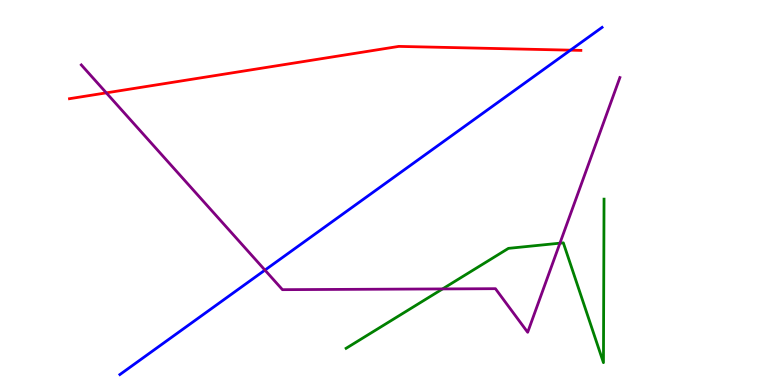[{'lines': ['blue', 'red'], 'intersections': [{'x': 7.36, 'y': 8.7}]}, {'lines': ['green', 'red'], 'intersections': []}, {'lines': ['purple', 'red'], 'intersections': [{'x': 1.37, 'y': 7.59}]}, {'lines': ['blue', 'green'], 'intersections': []}, {'lines': ['blue', 'purple'], 'intersections': [{'x': 3.42, 'y': 2.98}]}, {'lines': ['green', 'purple'], 'intersections': [{'x': 5.71, 'y': 2.5}, {'x': 7.22, 'y': 3.68}]}]